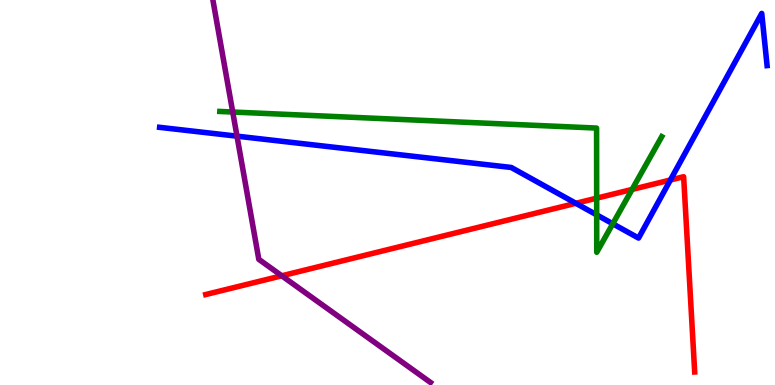[{'lines': ['blue', 'red'], 'intersections': [{'x': 7.43, 'y': 4.72}, {'x': 8.65, 'y': 5.32}]}, {'lines': ['green', 'red'], 'intersections': [{'x': 7.7, 'y': 4.85}, {'x': 8.16, 'y': 5.08}]}, {'lines': ['purple', 'red'], 'intersections': [{'x': 3.64, 'y': 2.84}]}, {'lines': ['blue', 'green'], 'intersections': [{'x': 7.7, 'y': 4.42}, {'x': 7.91, 'y': 4.19}]}, {'lines': ['blue', 'purple'], 'intersections': [{'x': 3.06, 'y': 6.46}]}, {'lines': ['green', 'purple'], 'intersections': [{'x': 3.0, 'y': 7.09}]}]